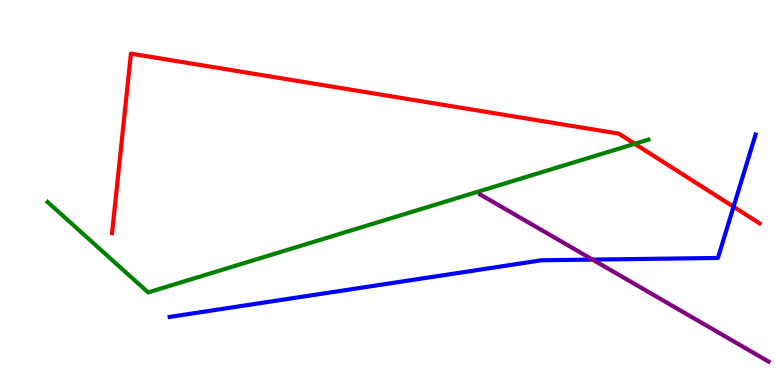[{'lines': ['blue', 'red'], 'intersections': [{'x': 9.47, 'y': 4.63}]}, {'lines': ['green', 'red'], 'intersections': [{'x': 8.19, 'y': 6.26}]}, {'lines': ['purple', 'red'], 'intersections': []}, {'lines': ['blue', 'green'], 'intersections': []}, {'lines': ['blue', 'purple'], 'intersections': [{'x': 7.65, 'y': 3.26}]}, {'lines': ['green', 'purple'], 'intersections': []}]